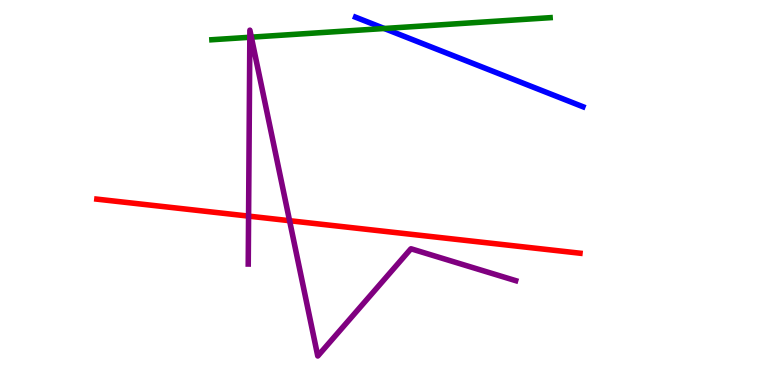[{'lines': ['blue', 'red'], 'intersections': []}, {'lines': ['green', 'red'], 'intersections': []}, {'lines': ['purple', 'red'], 'intersections': [{'x': 3.21, 'y': 4.39}, {'x': 3.74, 'y': 4.27}]}, {'lines': ['blue', 'green'], 'intersections': [{'x': 4.96, 'y': 9.26}]}, {'lines': ['blue', 'purple'], 'intersections': []}, {'lines': ['green', 'purple'], 'intersections': [{'x': 3.22, 'y': 9.03}, {'x': 3.24, 'y': 9.03}]}]